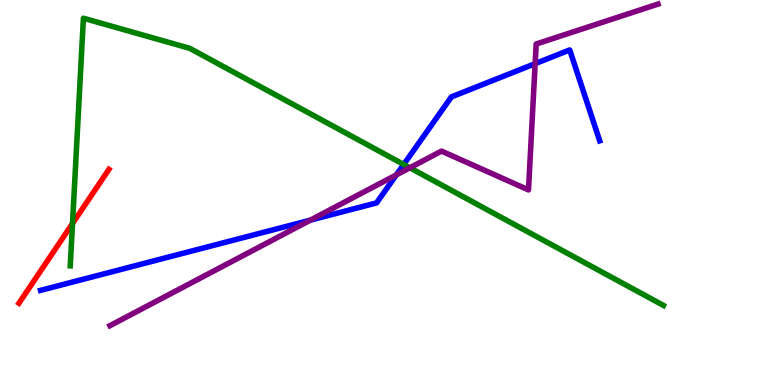[{'lines': ['blue', 'red'], 'intersections': []}, {'lines': ['green', 'red'], 'intersections': [{'x': 0.935, 'y': 4.19}]}, {'lines': ['purple', 'red'], 'intersections': []}, {'lines': ['blue', 'green'], 'intersections': [{'x': 5.21, 'y': 5.73}]}, {'lines': ['blue', 'purple'], 'intersections': [{'x': 4.0, 'y': 4.28}, {'x': 5.11, 'y': 5.46}, {'x': 6.91, 'y': 8.35}]}, {'lines': ['green', 'purple'], 'intersections': [{'x': 5.29, 'y': 5.64}]}]